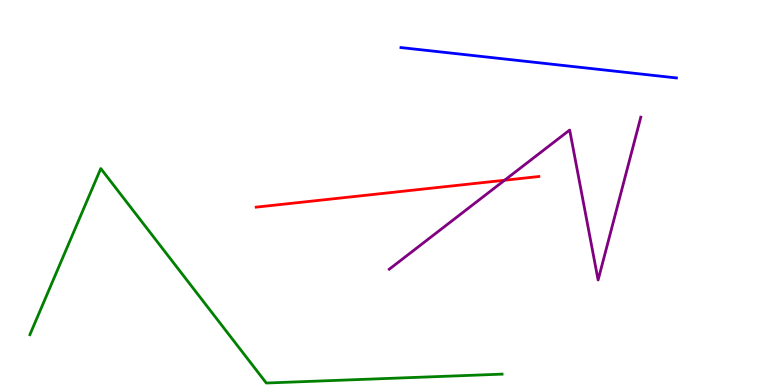[{'lines': ['blue', 'red'], 'intersections': []}, {'lines': ['green', 'red'], 'intersections': []}, {'lines': ['purple', 'red'], 'intersections': [{'x': 6.51, 'y': 5.32}]}, {'lines': ['blue', 'green'], 'intersections': []}, {'lines': ['blue', 'purple'], 'intersections': []}, {'lines': ['green', 'purple'], 'intersections': []}]